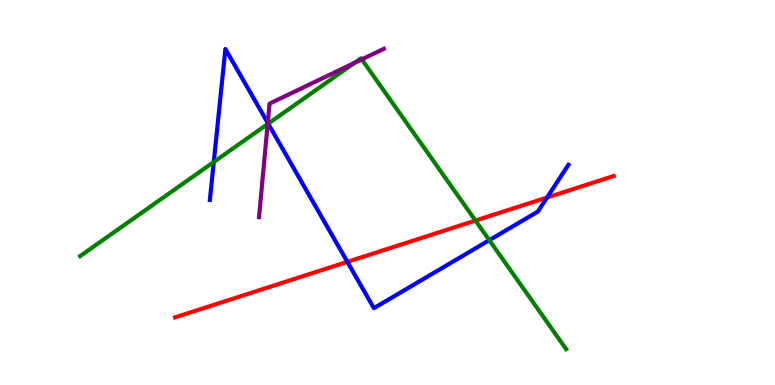[{'lines': ['blue', 'red'], 'intersections': [{'x': 4.48, 'y': 3.2}, {'x': 7.06, 'y': 4.87}]}, {'lines': ['green', 'red'], 'intersections': [{'x': 6.14, 'y': 4.27}]}, {'lines': ['purple', 'red'], 'intersections': []}, {'lines': ['blue', 'green'], 'intersections': [{'x': 2.76, 'y': 5.79}, {'x': 3.46, 'y': 6.79}, {'x': 6.31, 'y': 3.76}]}, {'lines': ['blue', 'purple'], 'intersections': [{'x': 3.46, 'y': 6.81}]}, {'lines': ['green', 'purple'], 'intersections': [{'x': 3.45, 'y': 6.78}, {'x': 4.57, 'y': 8.37}, {'x': 4.67, 'y': 8.46}]}]